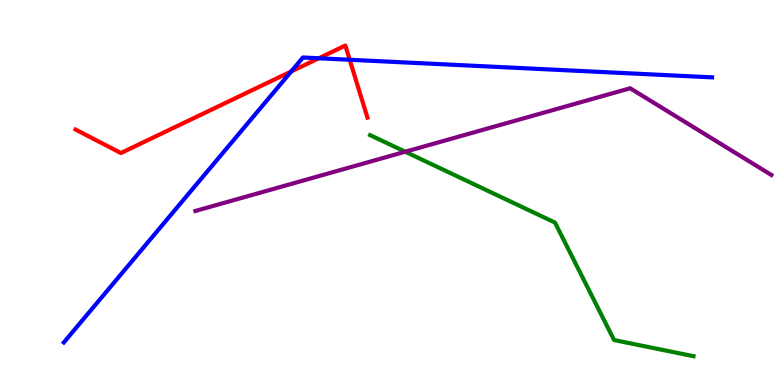[{'lines': ['blue', 'red'], 'intersections': [{'x': 3.76, 'y': 8.14}, {'x': 4.11, 'y': 8.49}, {'x': 4.51, 'y': 8.45}]}, {'lines': ['green', 'red'], 'intersections': []}, {'lines': ['purple', 'red'], 'intersections': []}, {'lines': ['blue', 'green'], 'intersections': []}, {'lines': ['blue', 'purple'], 'intersections': []}, {'lines': ['green', 'purple'], 'intersections': [{'x': 5.23, 'y': 6.06}]}]